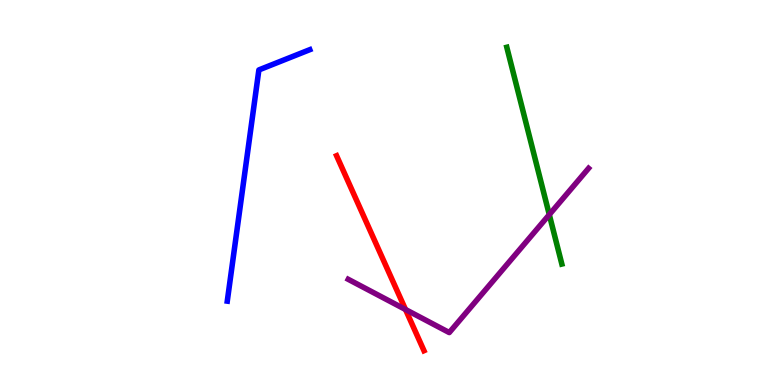[{'lines': ['blue', 'red'], 'intersections': []}, {'lines': ['green', 'red'], 'intersections': []}, {'lines': ['purple', 'red'], 'intersections': [{'x': 5.23, 'y': 1.96}]}, {'lines': ['blue', 'green'], 'intersections': []}, {'lines': ['blue', 'purple'], 'intersections': []}, {'lines': ['green', 'purple'], 'intersections': [{'x': 7.09, 'y': 4.43}]}]